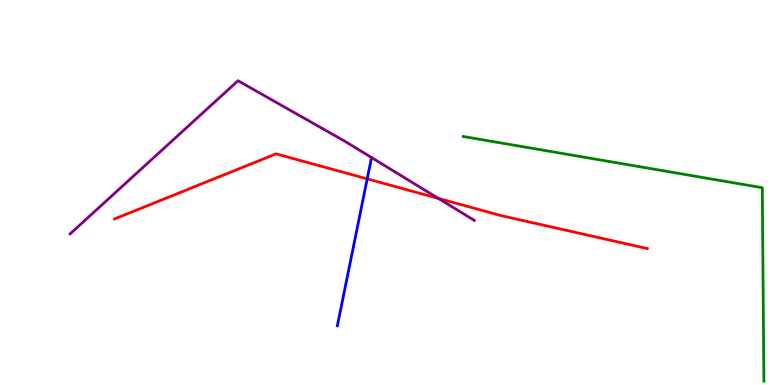[{'lines': ['blue', 'red'], 'intersections': [{'x': 4.74, 'y': 5.35}]}, {'lines': ['green', 'red'], 'intersections': []}, {'lines': ['purple', 'red'], 'intersections': [{'x': 5.66, 'y': 4.85}]}, {'lines': ['blue', 'green'], 'intersections': []}, {'lines': ['blue', 'purple'], 'intersections': [{'x': 4.79, 'y': 5.91}]}, {'lines': ['green', 'purple'], 'intersections': []}]